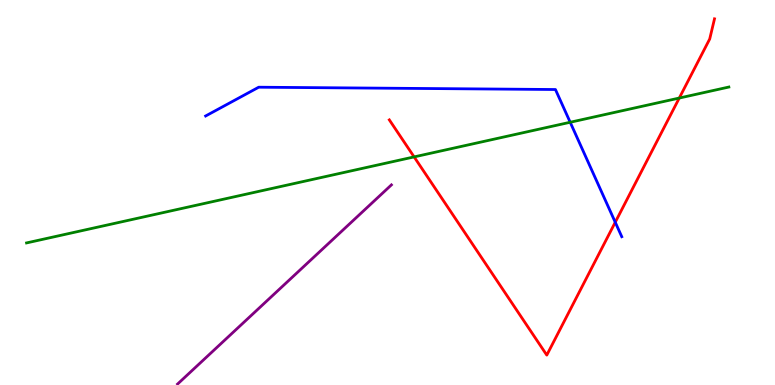[{'lines': ['blue', 'red'], 'intersections': [{'x': 7.94, 'y': 4.23}]}, {'lines': ['green', 'red'], 'intersections': [{'x': 5.34, 'y': 5.92}, {'x': 8.76, 'y': 7.45}]}, {'lines': ['purple', 'red'], 'intersections': []}, {'lines': ['blue', 'green'], 'intersections': [{'x': 7.36, 'y': 6.82}]}, {'lines': ['blue', 'purple'], 'intersections': []}, {'lines': ['green', 'purple'], 'intersections': []}]